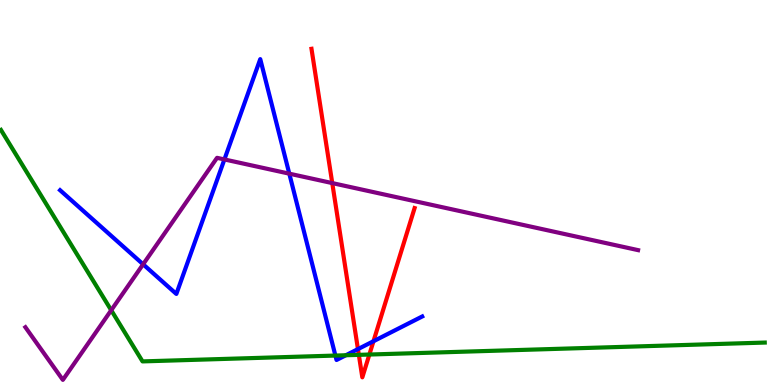[{'lines': ['blue', 'red'], 'intersections': [{'x': 4.62, 'y': 0.932}, {'x': 4.82, 'y': 1.14}]}, {'lines': ['green', 'red'], 'intersections': [{'x': 4.63, 'y': 0.783}, {'x': 4.77, 'y': 0.791}]}, {'lines': ['purple', 'red'], 'intersections': [{'x': 4.29, 'y': 5.24}]}, {'lines': ['blue', 'green'], 'intersections': [{'x': 4.33, 'y': 0.765}, {'x': 4.46, 'y': 0.773}]}, {'lines': ['blue', 'purple'], 'intersections': [{'x': 1.85, 'y': 3.14}, {'x': 2.9, 'y': 5.86}, {'x': 3.73, 'y': 5.49}]}, {'lines': ['green', 'purple'], 'intersections': [{'x': 1.44, 'y': 1.94}]}]